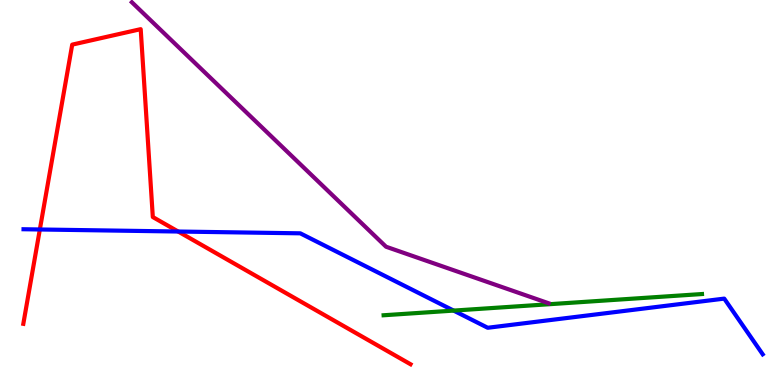[{'lines': ['blue', 'red'], 'intersections': [{'x': 0.514, 'y': 4.04}, {'x': 2.3, 'y': 3.99}]}, {'lines': ['green', 'red'], 'intersections': []}, {'lines': ['purple', 'red'], 'intersections': []}, {'lines': ['blue', 'green'], 'intersections': [{'x': 5.85, 'y': 1.93}]}, {'lines': ['blue', 'purple'], 'intersections': []}, {'lines': ['green', 'purple'], 'intersections': []}]